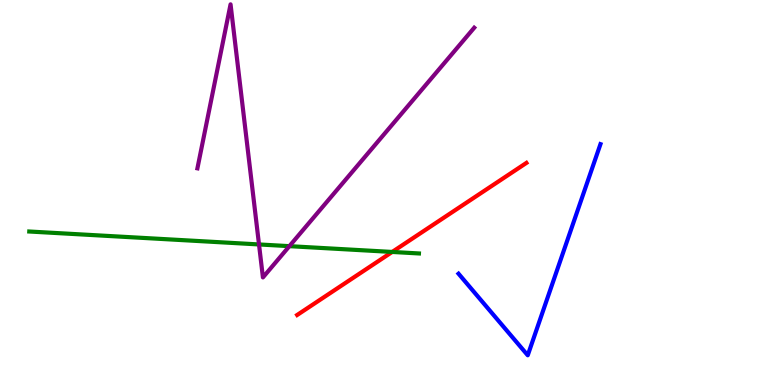[{'lines': ['blue', 'red'], 'intersections': []}, {'lines': ['green', 'red'], 'intersections': [{'x': 5.06, 'y': 3.46}]}, {'lines': ['purple', 'red'], 'intersections': []}, {'lines': ['blue', 'green'], 'intersections': []}, {'lines': ['blue', 'purple'], 'intersections': []}, {'lines': ['green', 'purple'], 'intersections': [{'x': 3.34, 'y': 3.65}, {'x': 3.73, 'y': 3.61}]}]